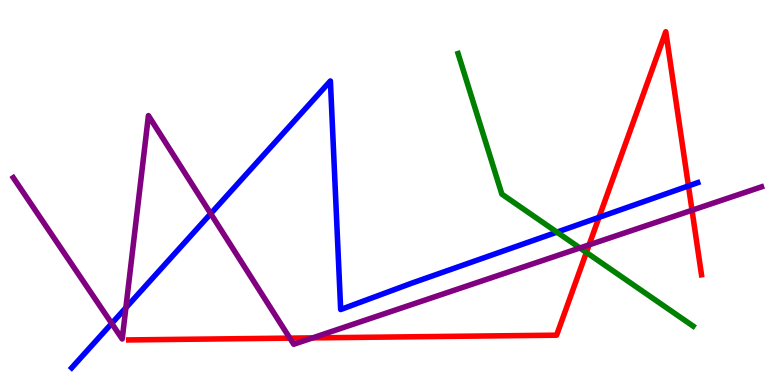[{'lines': ['blue', 'red'], 'intersections': [{'x': 7.73, 'y': 4.35}, {'x': 8.88, 'y': 5.17}]}, {'lines': ['green', 'red'], 'intersections': [{'x': 7.57, 'y': 3.44}]}, {'lines': ['purple', 'red'], 'intersections': [{'x': 3.74, 'y': 1.22}, {'x': 4.03, 'y': 1.22}, {'x': 7.6, 'y': 3.64}, {'x': 8.93, 'y': 4.54}]}, {'lines': ['blue', 'green'], 'intersections': [{'x': 7.19, 'y': 3.97}]}, {'lines': ['blue', 'purple'], 'intersections': [{'x': 1.44, 'y': 1.6}, {'x': 1.62, 'y': 2.01}, {'x': 2.72, 'y': 4.45}]}, {'lines': ['green', 'purple'], 'intersections': [{'x': 7.48, 'y': 3.56}]}]